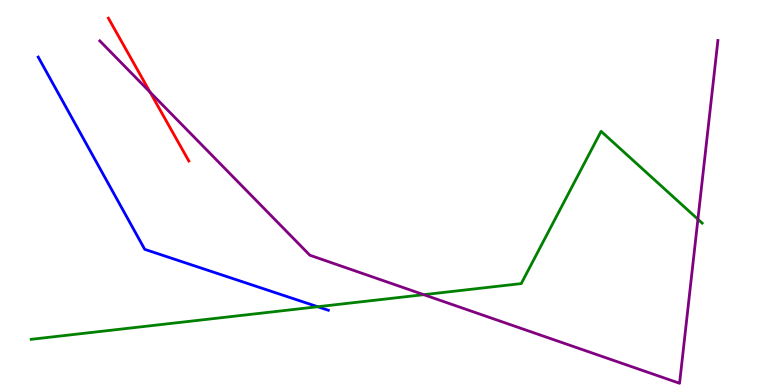[{'lines': ['blue', 'red'], 'intersections': []}, {'lines': ['green', 'red'], 'intersections': []}, {'lines': ['purple', 'red'], 'intersections': [{'x': 1.94, 'y': 7.61}]}, {'lines': ['blue', 'green'], 'intersections': [{'x': 4.1, 'y': 2.03}]}, {'lines': ['blue', 'purple'], 'intersections': []}, {'lines': ['green', 'purple'], 'intersections': [{'x': 5.47, 'y': 2.35}, {'x': 9.01, 'y': 4.31}]}]